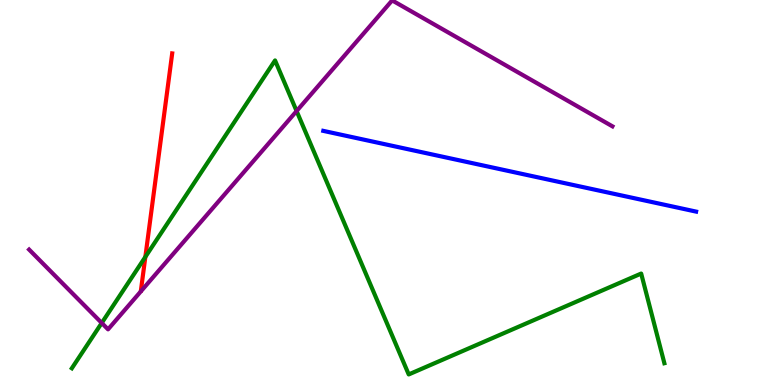[{'lines': ['blue', 'red'], 'intersections': []}, {'lines': ['green', 'red'], 'intersections': [{'x': 1.88, 'y': 3.33}]}, {'lines': ['purple', 'red'], 'intersections': []}, {'lines': ['blue', 'green'], 'intersections': []}, {'lines': ['blue', 'purple'], 'intersections': []}, {'lines': ['green', 'purple'], 'intersections': [{'x': 1.31, 'y': 1.61}, {'x': 3.83, 'y': 7.12}]}]